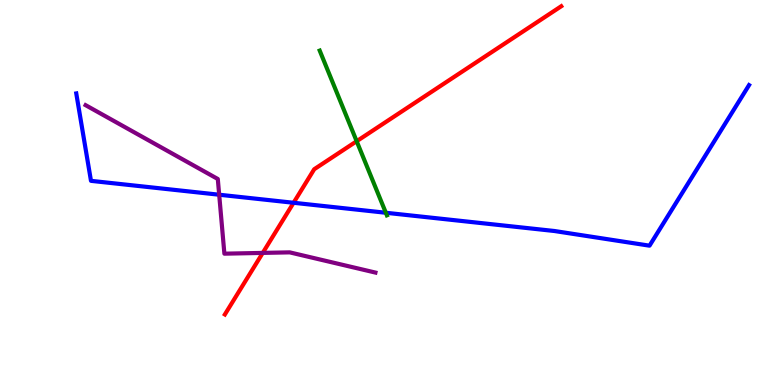[{'lines': ['blue', 'red'], 'intersections': [{'x': 3.79, 'y': 4.73}]}, {'lines': ['green', 'red'], 'intersections': [{'x': 4.6, 'y': 6.33}]}, {'lines': ['purple', 'red'], 'intersections': [{'x': 3.39, 'y': 3.43}]}, {'lines': ['blue', 'green'], 'intersections': [{'x': 4.98, 'y': 4.47}]}, {'lines': ['blue', 'purple'], 'intersections': [{'x': 2.83, 'y': 4.94}]}, {'lines': ['green', 'purple'], 'intersections': []}]